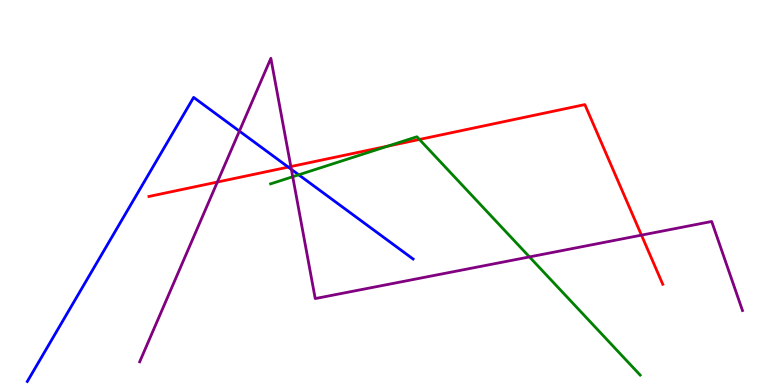[{'lines': ['blue', 'red'], 'intersections': [{'x': 3.72, 'y': 5.66}]}, {'lines': ['green', 'red'], 'intersections': [{'x': 5.01, 'y': 6.21}, {'x': 5.41, 'y': 6.38}]}, {'lines': ['purple', 'red'], 'intersections': [{'x': 2.8, 'y': 5.27}, {'x': 3.75, 'y': 5.67}, {'x': 8.28, 'y': 3.89}]}, {'lines': ['blue', 'green'], 'intersections': [{'x': 3.85, 'y': 5.46}]}, {'lines': ['blue', 'purple'], 'intersections': [{'x': 3.09, 'y': 6.59}, {'x': 3.76, 'y': 5.6}]}, {'lines': ['green', 'purple'], 'intersections': [{'x': 3.78, 'y': 5.41}, {'x': 6.83, 'y': 3.33}]}]